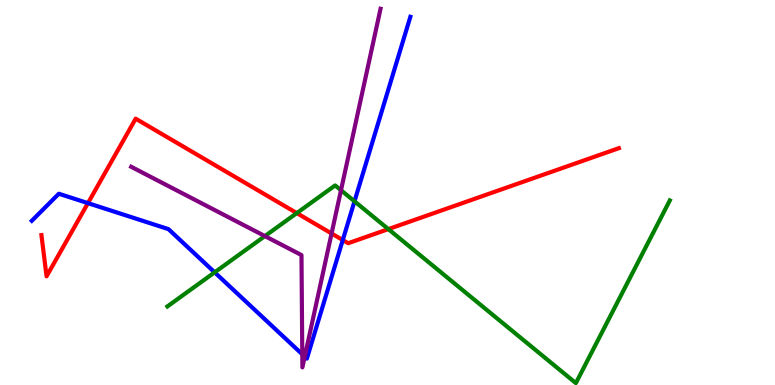[{'lines': ['blue', 'red'], 'intersections': [{'x': 1.13, 'y': 4.72}, {'x': 4.42, 'y': 3.76}]}, {'lines': ['green', 'red'], 'intersections': [{'x': 3.83, 'y': 4.47}, {'x': 5.01, 'y': 4.05}]}, {'lines': ['purple', 'red'], 'intersections': [{'x': 4.28, 'y': 3.94}]}, {'lines': ['blue', 'green'], 'intersections': [{'x': 2.77, 'y': 2.93}, {'x': 4.57, 'y': 4.77}]}, {'lines': ['blue', 'purple'], 'intersections': [{'x': 3.9, 'y': 0.797}, {'x': 3.93, 'y': 0.738}]}, {'lines': ['green', 'purple'], 'intersections': [{'x': 3.42, 'y': 3.87}, {'x': 4.4, 'y': 5.06}]}]